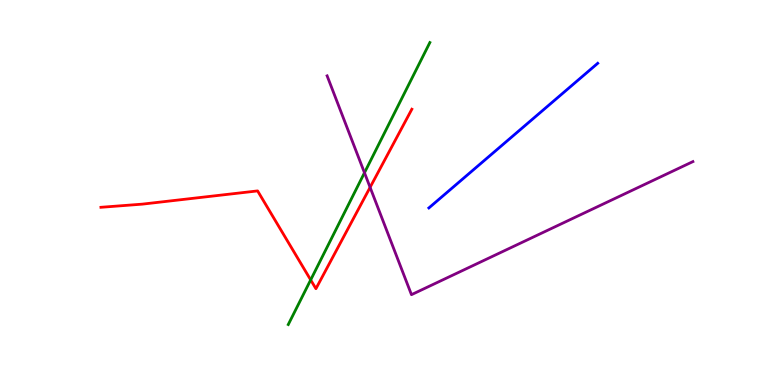[{'lines': ['blue', 'red'], 'intersections': []}, {'lines': ['green', 'red'], 'intersections': [{'x': 4.01, 'y': 2.73}]}, {'lines': ['purple', 'red'], 'intersections': [{'x': 4.78, 'y': 5.13}]}, {'lines': ['blue', 'green'], 'intersections': []}, {'lines': ['blue', 'purple'], 'intersections': []}, {'lines': ['green', 'purple'], 'intersections': [{'x': 4.7, 'y': 5.51}]}]